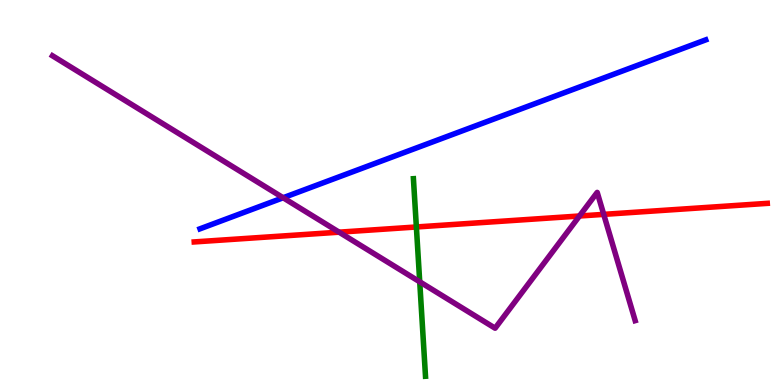[{'lines': ['blue', 'red'], 'intersections': []}, {'lines': ['green', 'red'], 'intersections': [{'x': 5.37, 'y': 4.1}]}, {'lines': ['purple', 'red'], 'intersections': [{'x': 4.38, 'y': 3.97}, {'x': 7.48, 'y': 4.39}, {'x': 7.79, 'y': 4.43}]}, {'lines': ['blue', 'green'], 'intersections': []}, {'lines': ['blue', 'purple'], 'intersections': [{'x': 3.65, 'y': 4.86}]}, {'lines': ['green', 'purple'], 'intersections': [{'x': 5.42, 'y': 2.68}]}]